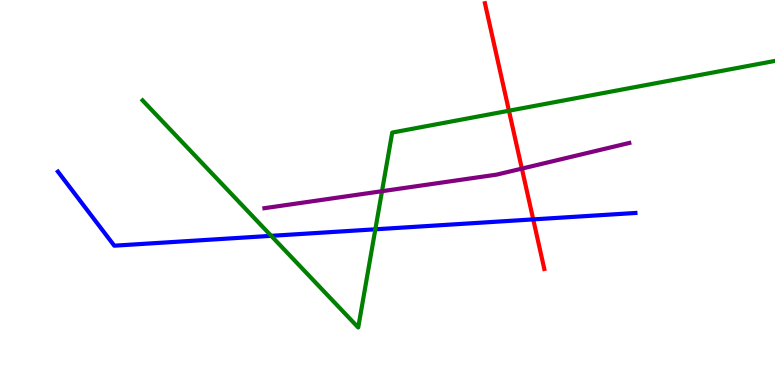[{'lines': ['blue', 'red'], 'intersections': [{'x': 6.88, 'y': 4.3}]}, {'lines': ['green', 'red'], 'intersections': [{'x': 6.57, 'y': 7.12}]}, {'lines': ['purple', 'red'], 'intersections': [{'x': 6.73, 'y': 5.62}]}, {'lines': ['blue', 'green'], 'intersections': [{'x': 3.5, 'y': 3.87}, {'x': 4.84, 'y': 4.04}]}, {'lines': ['blue', 'purple'], 'intersections': []}, {'lines': ['green', 'purple'], 'intersections': [{'x': 4.93, 'y': 5.03}]}]